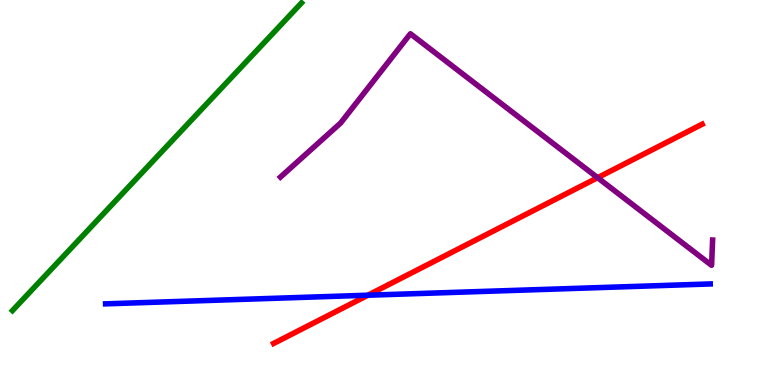[{'lines': ['blue', 'red'], 'intersections': [{'x': 4.75, 'y': 2.33}]}, {'lines': ['green', 'red'], 'intersections': []}, {'lines': ['purple', 'red'], 'intersections': [{'x': 7.71, 'y': 5.38}]}, {'lines': ['blue', 'green'], 'intersections': []}, {'lines': ['blue', 'purple'], 'intersections': []}, {'lines': ['green', 'purple'], 'intersections': []}]